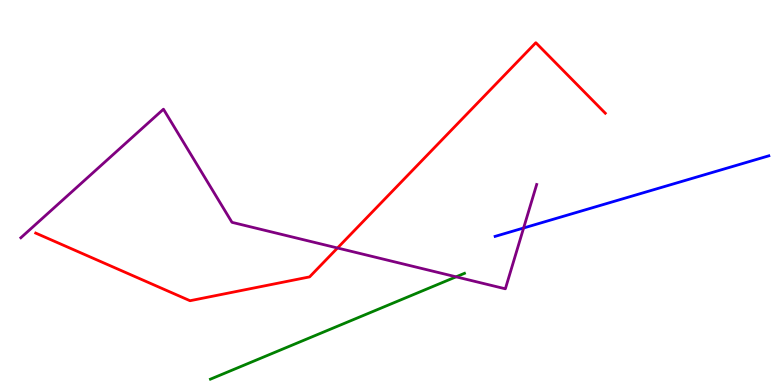[{'lines': ['blue', 'red'], 'intersections': []}, {'lines': ['green', 'red'], 'intersections': []}, {'lines': ['purple', 'red'], 'intersections': [{'x': 4.35, 'y': 3.56}]}, {'lines': ['blue', 'green'], 'intersections': []}, {'lines': ['blue', 'purple'], 'intersections': [{'x': 6.76, 'y': 4.08}]}, {'lines': ['green', 'purple'], 'intersections': [{'x': 5.88, 'y': 2.81}]}]